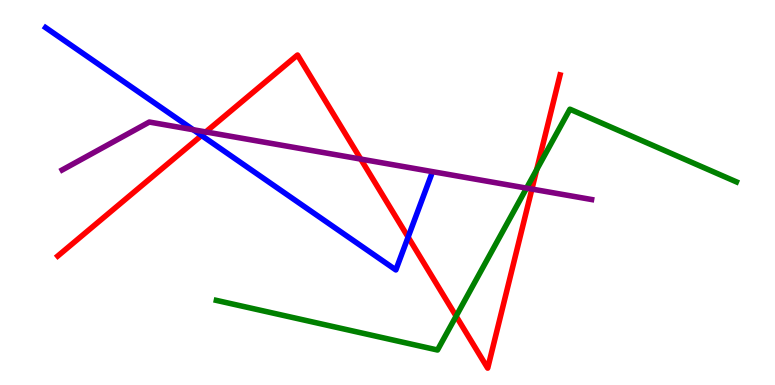[{'lines': ['blue', 'red'], 'intersections': [{'x': 2.6, 'y': 6.48}, {'x': 5.27, 'y': 3.84}]}, {'lines': ['green', 'red'], 'intersections': [{'x': 5.89, 'y': 1.79}, {'x': 6.93, 'y': 5.59}]}, {'lines': ['purple', 'red'], 'intersections': [{'x': 2.66, 'y': 6.57}, {'x': 4.65, 'y': 5.87}, {'x': 6.86, 'y': 5.09}]}, {'lines': ['blue', 'green'], 'intersections': []}, {'lines': ['blue', 'purple'], 'intersections': [{'x': 2.49, 'y': 6.63}]}, {'lines': ['green', 'purple'], 'intersections': [{'x': 6.79, 'y': 5.11}]}]